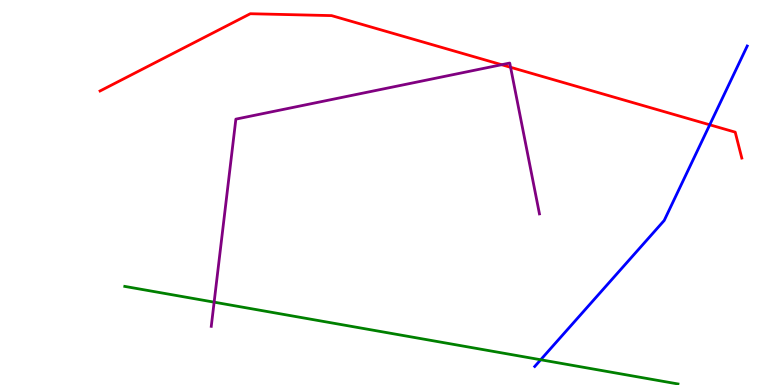[{'lines': ['blue', 'red'], 'intersections': [{'x': 9.16, 'y': 6.76}]}, {'lines': ['green', 'red'], 'intersections': []}, {'lines': ['purple', 'red'], 'intersections': [{'x': 6.47, 'y': 8.32}, {'x': 6.59, 'y': 8.25}]}, {'lines': ['blue', 'green'], 'intersections': [{'x': 6.98, 'y': 0.656}]}, {'lines': ['blue', 'purple'], 'intersections': []}, {'lines': ['green', 'purple'], 'intersections': [{'x': 2.76, 'y': 2.15}]}]